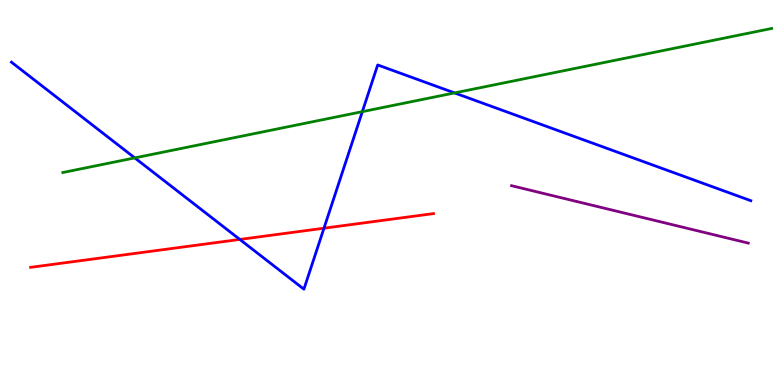[{'lines': ['blue', 'red'], 'intersections': [{'x': 3.09, 'y': 3.78}, {'x': 4.18, 'y': 4.07}]}, {'lines': ['green', 'red'], 'intersections': []}, {'lines': ['purple', 'red'], 'intersections': []}, {'lines': ['blue', 'green'], 'intersections': [{'x': 1.74, 'y': 5.9}, {'x': 4.68, 'y': 7.1}, {'x': 5.87, 'y': 7.59}]}, {'lines': ['blue', 'purple'], 'intersections': []}, {'lines': ['green', 'purple'], 'intersections': []}]